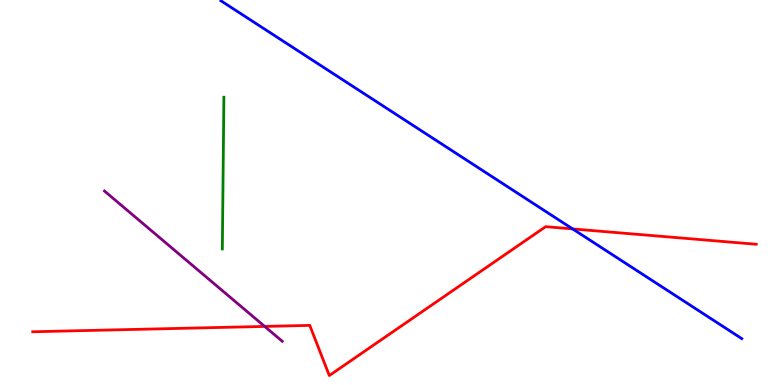[{'lines': ['blue', 'red'], 'intersections': [{'x': 7.39, 'y': 4.05}]}, {'lines': ['green', 'red'], 'intersections': []}, {'lines': ['purple', 'red'], 'intersections': [{'x': 3.42, 'y': 1.52}]}, {'lines': ['blue', 'green'], 'intersections': []}, {'lines': ['blue', 'purple'], 'intersections': []}, {'lines': ['green', 'purple'], 'intersections': []}]